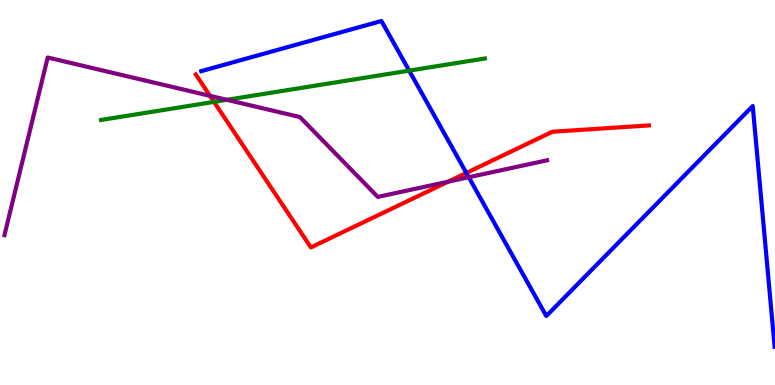[{'lines': ['blue', 'red'], 'intersections': [{'x': 6.02, 'y': 5.51}]}, {'lines': ['green', 'red'], 'intersections': [{'x': 2.76, 'y': 7.35}]}, {'lines': ['purple', 'red'], 'intersections': [{'x': 2.71, 'y': 7.51}, {'x': 5.78, 'y': 5.28}]}, {'lines': ['blue', 'green'], 'intersections': [{'x': 5.28, 'y': 8.17}]}, {'lines': ['blue', 'purple'], 'intersections': [{'x': 6.05, 'y': 5.4}]}, {'lines': ['green', 'purple'], 'intersections': [{'x': 2.93, 'y': 7.41}]}]